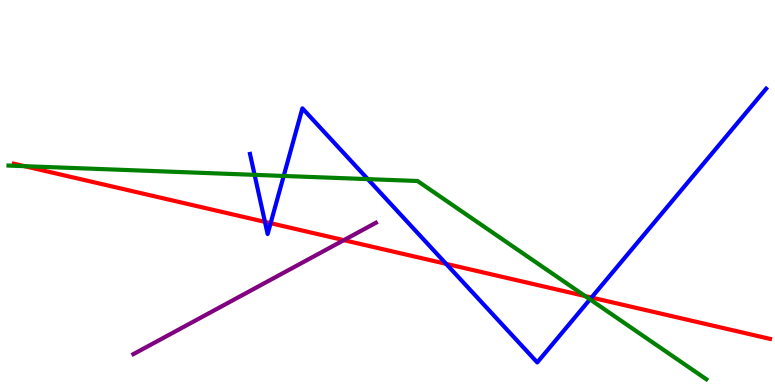[{'lines': ['blue', 'red'], 'intersections': [{'x': 3.42, 'y': 4.24}, {'x': 3.49, 'y': 4.2}, {'x': 5.76, 'y': 3.15}, {'x': 7.63, 'y': 2.27}]}, {'lines': ['green', 'red'], 'intersections': [{'x': 0.317, 'y': 5.68}, {'x': 7.55, 'y': 2.31}]}, {'lines': ['purple', 'red'], 'intersections': [{'x': 4.44, 'y': 3.76}]}, {'lines': ['blue', 'green'], 'intersections': [{'x': 3.29, 'y': 5.46}, {'x': 3.66, 'y': 5.43}, {'x': 4.75, 'y': 5.35}, {'x': 7.61, 'y': 2.22}]}, {'lines': ['blue', 'purple'], 'intersections': []}, {'lines': ['green', 'purple'], 'intersections': []}]